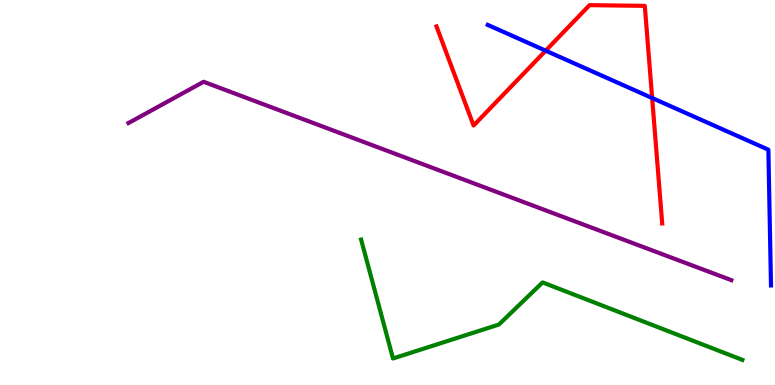[{'lines': ['blue', 'red'], 'intersections': [{'x': 7.04, 'y': 8.68}, {'x': 8.41, 'y': 7.45}]}, {'lines': ['green', 'red'], 'intersections': []}, {'lines': ['purple', 'red'], 'intersections': []}, {'lines': ['blue', 'green'], 'intersections': []}, {'lines': ['blue', 'purple'], 'intersections': []}, {'lines': ['green', 'purple'], 'intersections': []}]